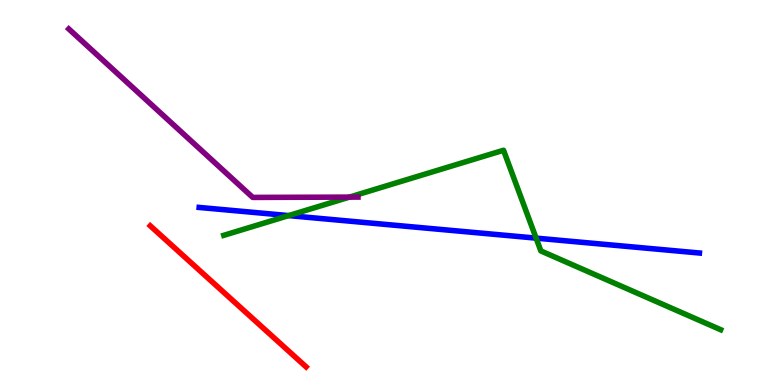[{'lines': ['blue', 'red'], 'intersections': []}, {'lines': ['green', 'red'], 'intersections': []}, {'lines': ['purple', 'red'], 'intersections': []}, {'lines': ['blue', 'green'], 'intersections': [{'x': 3.72, 'y': 4.4}, {'x': 6.92, 'y': 3.81}]}, {'lines': ['blue', 'purple'], 'intersections': []}, {'lines': ['green', 'purple'], 'intersections': [{'x': 4.51, 'y': 4.88}]}]